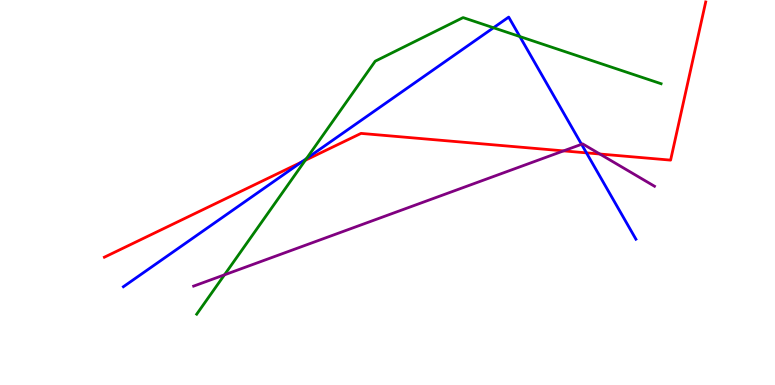[{'lines': ['blue', 'red'], 'intersections': [{'x': 3.89, 'y': 5.79}, {'x': 7.57, 'y': 6.03}]}, {'lines': ['green', 'red'], 'intersections': [{'x': 3.94, 'y': 5.84}]}, {'lines': ['purple', 'red'], 'intersections': [{'x': 7.27, 'y': 6.08}, {'x': 7.74, 'y': 6.0}]}, {'lines': ['blue', 'green'], 'intersections': [{'x': 3.95, 'y': 5.88}, {'x': 6.37, 'y': 9.28}, {'x': 6.71, 'y': 9.05}]}, {'lines': ['blue', 'purple'], 'intersections': [{'x': 7.5, 'y': 6.25}]}, {'lines': ['green', 'purple'], 'intersections': [{'x': 2.9, 'y': 2.86}]}]